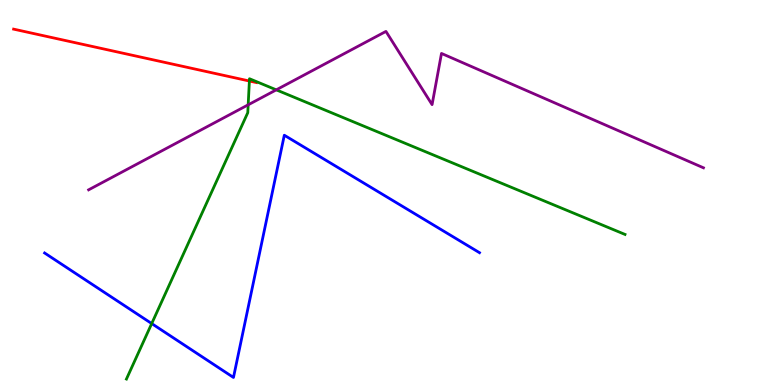[{'lines': ['blue', 'red'], 'intersections': []}, {'lines': ['green', 'red'], 'intersections': [{'x': 3.22, 'y': 7.9}]}, {'lines': ['purple', 'red'], 'intersections': []}, {'lines': ['blue', 'green'], 'intersections': [{'x': 1.96, 'y': 1.6}]}, {'lines': ['blue', 'purple'], 'intersections': []}, {'lines': ['green', 'purple'], 'intersections': [{'x': 3.2, 'y': 7.28}, {'x': 3.56, 'y': 7.67}]}]